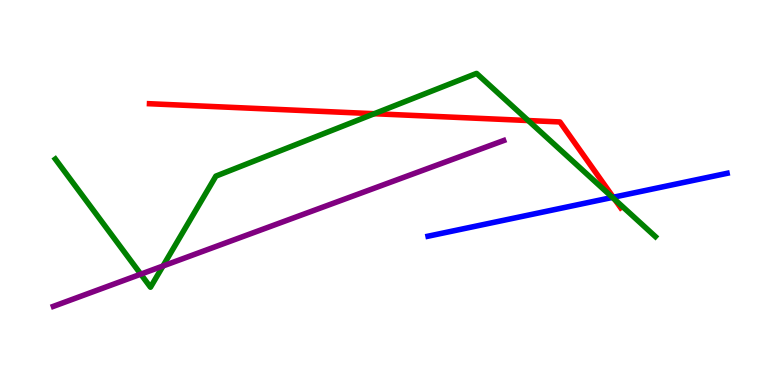[{'lines': ['blue', 'red'], 'intersections': [{'x': 7.91, 'y': 4.88}]}, {'lines': ['green', 'red'], 'intersections': [{'x': 4.83, 'y': 7.05}, {'x': 6.82, 'y': 6.87}, {'x': 7.94, 'y': 4.81}]}, {'lines': ['purple', 'red'], 'intersections': []}, {'lines': ['blue', 'green'], 'intersections': [{'x': 7.9, 'y': 4.87}]}, {'lines': ['blue', 'purple'], 'intersections': []}, {'lines': ['green', 'purple'], 'intersections': [{'x': 1.82, 'y': 2.88}, {'x': 2.1, 'y': 3.09}]}]